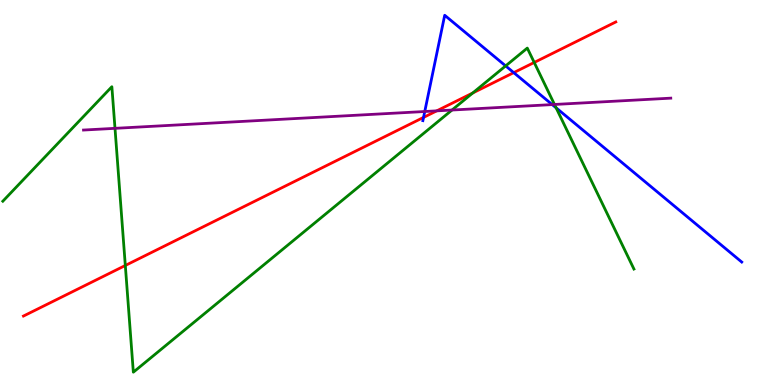[{'lines': ['blue', 'red'], 'intersections': [{'x': 5.47, 'y': 6.95}, {'x': 6.63, 'y': 8.11}]}, {'lines': ['green', 'red'], 'intersections': [{'x': 1.62, 'y': 3.1}, {'x': 6.1, 'y': 7.58}, {'x': 6.89, 'y': 8.38}]}, {'lines': ['purple', 'red'], 'intersections': [{'x': 5.64, 'y': 7.12}]}, {'lines': ['blue', 'green'], 'intersections': [{'x': 6.52, 'y': 8.29}, {'x': 7.18, 'y': 7.2}]}, {'lines': ['blue', 'purple'], 'intersections': [{'x': 5.48, 'y': 7.1}, {'x': 7.13, 'y': 7.28}]}, {'lines': ['green', 'purple'], 'intersections': [{'x': 1.48, 'y': 6.67}, {'x': 5.83, 'y': 7.14}, {'x': 7.15, 'y': 7.29}]}]